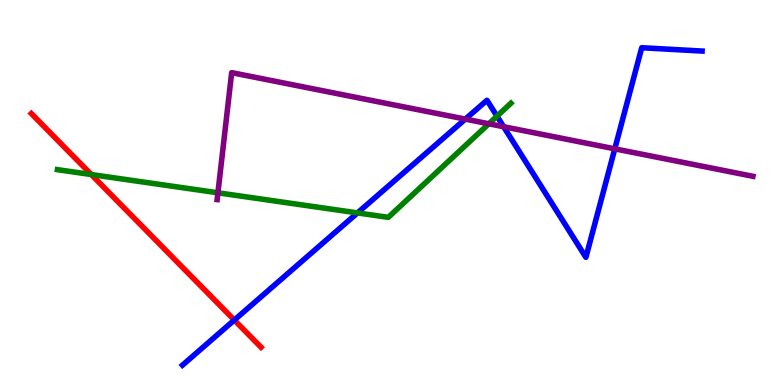[{'lines': ['blue', 'red'], 'intersections': [{'x': 3.02, 'y': 1.69}]}, {'lines': ['green', 'red'], 'intersections': [{'x': 1.18, 'y': 5.47}]}, {'lines': ['purple', 'red'], 'intersections': []}, {'lines': ['blue', 'green'], 'intersections': [{'x': 4.61, 'y': 4.47}, {'x': 6.41, 'y': 6.98}]}, {'lines': ['blue', 'purple'], 'intersections': [{'x': 6.0, 'y': 6.91}, {'x': 6.5, 'y': 6.71}, {'x': 7.93, 'y': 6.13}]}, {'lines': ['green', 'purple'], 'intersections': [{'x': 2.81, 'y': 4.99}, {'x': 6.31, 'y': 6.78}]}]